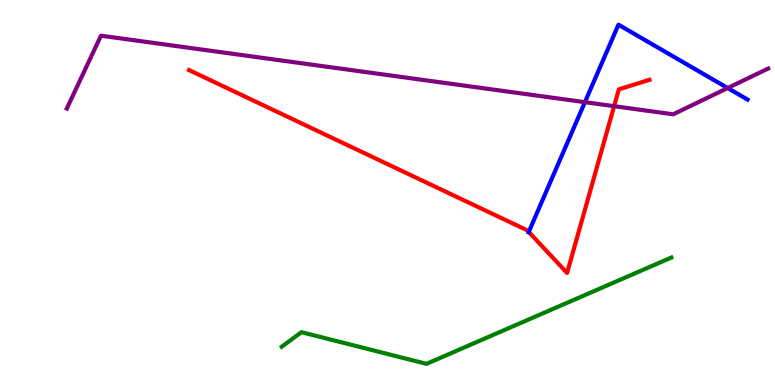[{'lines': ['blue', 'red'], 'intersections': [{'x': 6.82, 'y': 3.98}]}, {'lines': ['green', 'red'], 'intersections': []}, {'lines': ['purple', 'red'], 'intersections': [{'x': 7.92, 'y': 7.24}]}, {'lines': ['blue', 'green'], 'intersections': []}, {'lines': ['blue', 'purple'], 'intersections': [{'x': 7.55, 'y': 7.35}, {'x': 9.39, 'y': 7.71}]}, {'lines': ['green', 'purple'], 'intersections': []}]